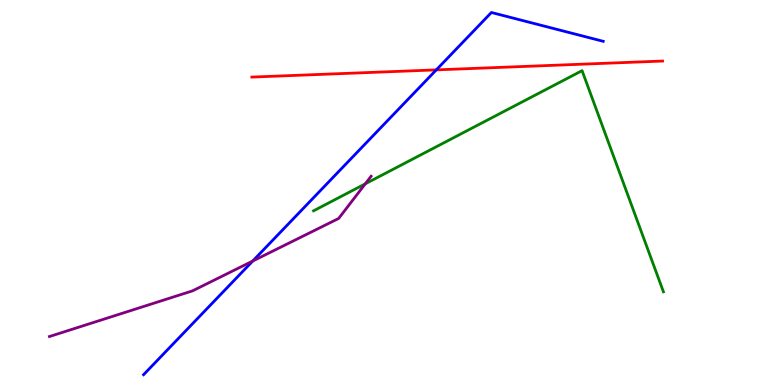[{'lines': ['blue', 'red'], 'intersections': [{'x': 5.63, 'y': 8.18}]}, {'lines': ['green', 'red'], 'intersections': []}, {'lines': ['purple', 'red'], 'intersections': []}, {'lines': ['blue', 'green'], 'intersections': []}, {'lines': ['blue', 'purple'], 'intersections': [{'x': 3.26, 'y': 3.22}]}, {'lines': ['green', 'purple'], 'intersections': [{'x': 4.71, 'y': 5.23}]}]